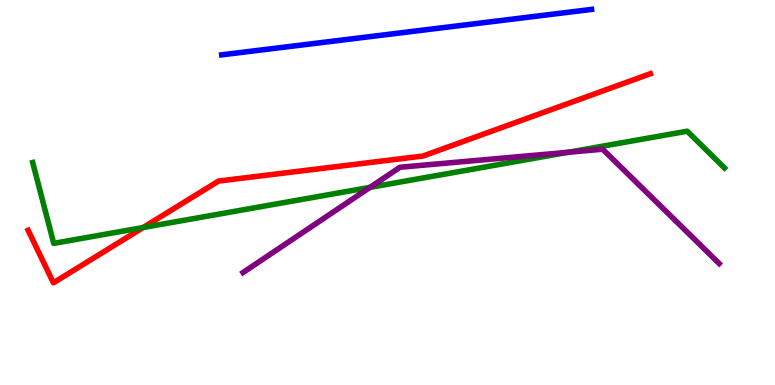[{'lines': ['blue', 'red'], 'intersections': []}, {'lines': ['green', 'red'], 'intersections': [{'x': 1.85, 'y': 4.09}]}, {'lines': ['purple', 'red'], 'intersections': []}, {'lines': ['blue', 'green'], 'intersections': []}, {'lines': ['blue', 'purple'], 'intersections': []}, {'lines': ['green', 'purple'], 'intersections': [{'x': 4.77, 'y': 5.13}, {'x': 7.33, 'y': 6.04}]}]